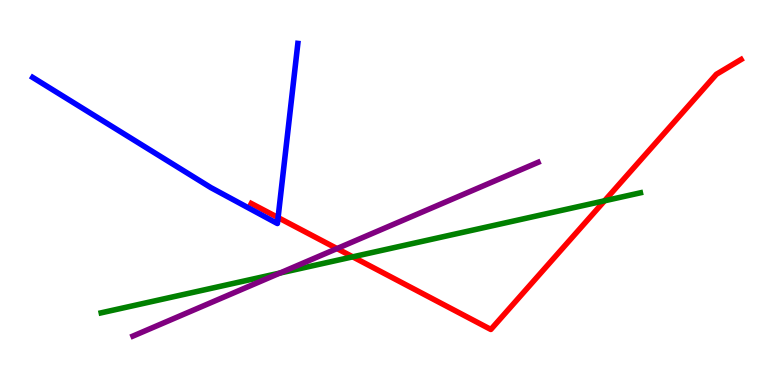[{'lines': ['blue', 'red'], 'intersections': [{'x': 3.59, 'y': 4.35}]}, {'lines': ['green', 'red'], 'intersections': [{'x': 4.55, 'y': 3.33}, {'x': 7.8, 'y': 4.78}]}, {'lines': ['purple', 'red'], 'intersections': [{'x': 4.35, 'y': 3.54}]}, {'lines': ['blue', 'green'], 'intersections': []}, {'lines': ['blue', 'purple'], 'intersections': []}, {'lines': ['green', 'purple'], 'intersections': [{'x': 3.61, 'y': 2.91}]}]